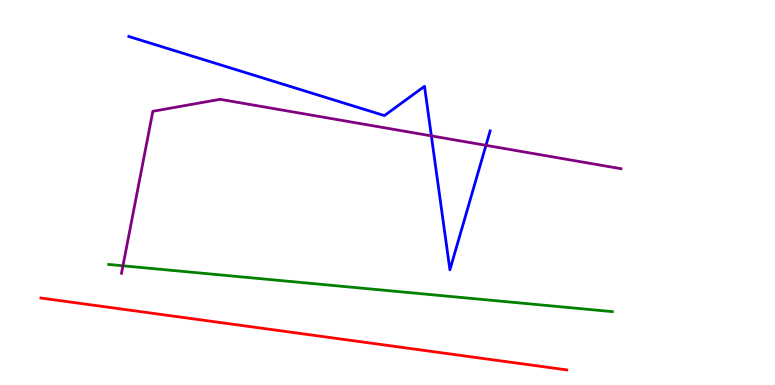[{'lines': ['blue', 'red'], 'intersections': []}, {'lines': ['green', 'red'], 'intersections': []}, {'lines': ['purple', 'red'], 'intersections': []}, {'lines': ['blue', 'green'], 'intersections': []}, {'lines': ['blue', 'purple'], 'intersections': [{'x': 5.57, 'y': 6.47}, {'x': 6.27, 'y': 6.22}]}, {'lines': ['green', 'purple'], 'intersections': [{'x': 1.59, 'y': 3.1}]}]